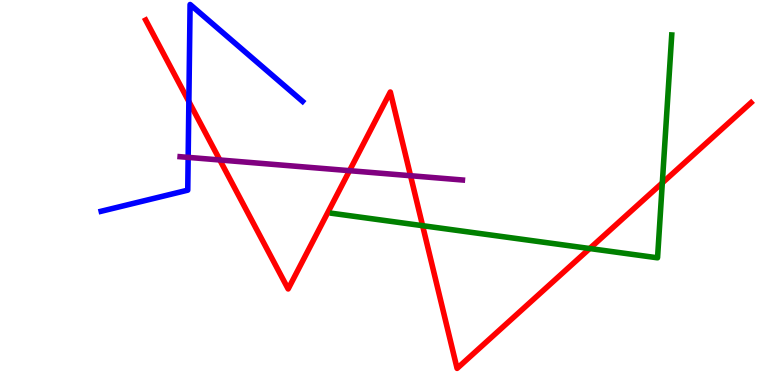[{'lines': ['blue', 'red'], 'intersections': [{'x': 2.44, 'y': 7.36}]}, {'lines': ['green', 'red'], 'intersections': [{'x': 5.45, 'y': 4.14}, {'x': 7.61, 'y': 3.54}, {'x': 8.55, 'y': 5.25}]}, {'lines': ['purple', 'red'], 'intersections': [{'x': 2.84, 'y': 5.84}, {'x': 4.51, 'y': 5.57}, {'x': 5.3, 'y': 5.44}]}, {'lines': ['blue', 'green'], 'intersections': []}, {'lines': ['blue', 'purple'], 'intersections': [{'x': 2.43, 'y': 5.91}]}, {'lines': ['green', 'purple'], 'intersections': []}]